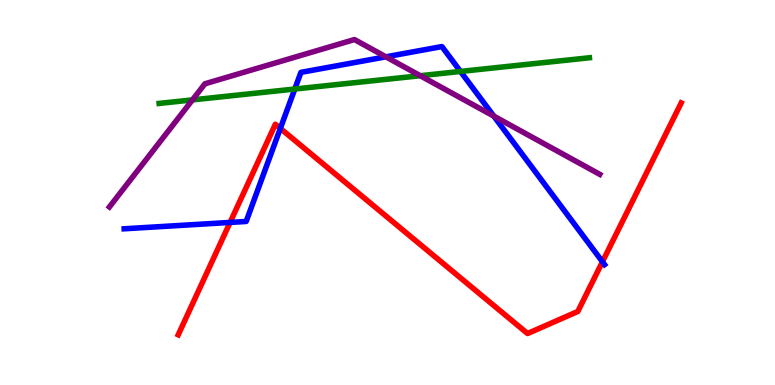[{'lines': ['blue', 'red'], 'intersections': [{'x': 2.97, 'y': 4.22}, {'x': 3.62, 'y': 6.66}, {'x': 7.77, 'y': 3.2}]}, {'lines': ['green', 'red'], 'intersections': []}, {'lines': ['purple', 'red'], 'intersections': []}, {'lines': ['blue', 'green'], 'intersections': [{'x': 3.8, 'y': 7.69}, {'x': 5.94, 'y': 8.14}]}, {'lines': ['blue', 'purple'], 'intersections': [{'x': 4.98, 'y': 8.52}, {'x': 6.37, 'y': 6.98}]}, {'lines': ['green', 'purple'], 'intersections': [{'x': 2.48, 'y': 7.41}, {'x': 5.42, 'y': 8.03}]}]